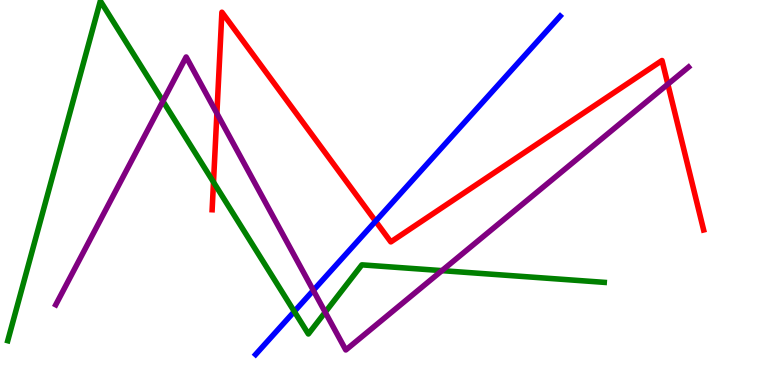[{'lines': ['blue', 'red'], 'intersections': [{'x': 4.85, 'y': 4.25}]}, {'lines': ['green', 'red'], 'intersections': [{'x': 2.75, 'y': 5.27}]}, {'lines': ['purple', 'red'], 'intersections': [{'x': 2.8, 'y': 7.06}, {'x': 8.62, 'y': 7.81}]}, {'lines': ['blue', 'green'], 'intersections': [{'x': 3.8, 'y': 1.91}]}, {'lines': ['blue', 'purple'], 'intersections': [{'x': 4.04, 'y': 2.46}]}, {'lines': ['green', 'purple'], 'intersections': [{'x': 2.1, 'y': 7.37}, {'x': 4.2, 'y': 1.89}, {'x': 5.7, 'y': 2.97}]}]